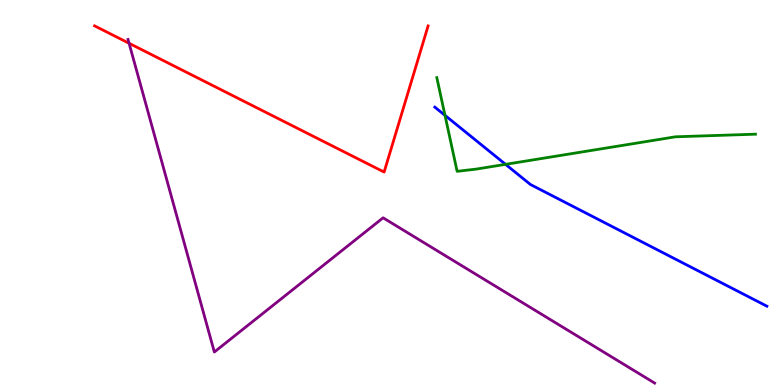[{'lines': ['blue', 'red'], 'intersections': []}, {'lines': ['green', 'red'], 'intersections': []}, {'lines': ['purple', 'red'], 'intersections': [{'x': 1.67, 'y': 8.88}]}, {'lines': ['blue', 'green'], 'intersections': [{'x': 5.74, 'y': 7.0}, {'x': 6.52, 'y': 5.73}]}, {'lines': ['blue', 'purple'], 'intersections': []}, {'lines': ['green', 'purple'], 'intersections': []}]